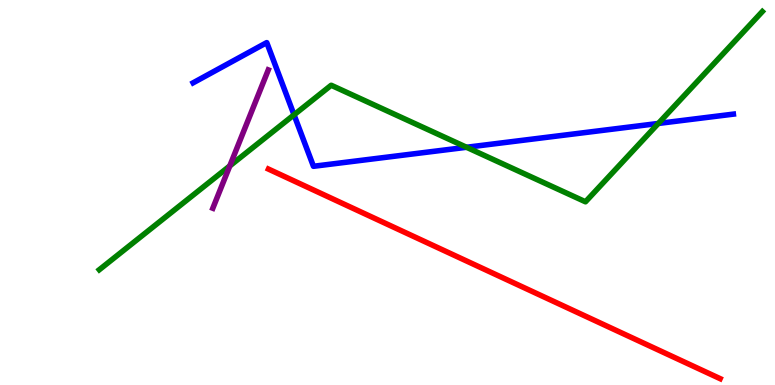[{'lines': ['blue', 'red'], 'intersections': []}, {'lines': ['green', 'red'], 'intersections': []}, {'lines': ['purple', 'red'], 'intersections': []}, {'lines': ['blue', 'green'], 'intersections': [{'x': 3.79, 'y': 7.02}, {'x': 6.02, 'y': 6.17}, {'x': 8.49, 'y': 6.79}]}, {'lines': ['blue', 'purple'], 'intersections': []}, {'lines': ['green', 'purple'], 'intersections': [{'x': 2.97, 'y': 5.69}]}]